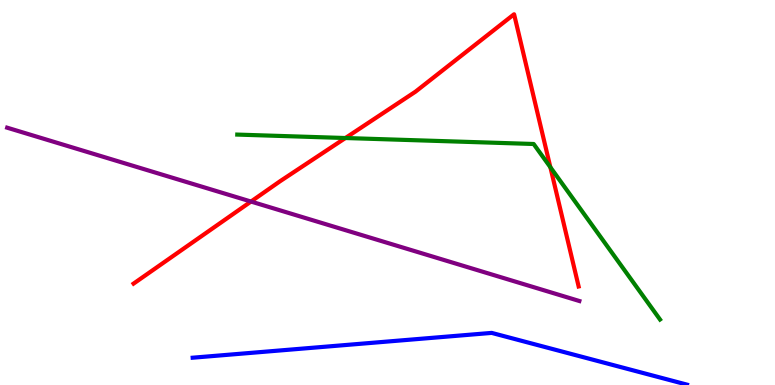[{'lines': ['blue', 'red'], 'intersections': []}, {'lines': ['green', 'red'], 'intersections': [{'x': 4.46, 'y': 6.42}, {'x': 7.1, 'y': 5.66}]}, {'lines': ['purple', 'red'], 'intersections': [{'x': 3.24, 'y': 4.77}]}, {'lines': ['blue', 'green'], 'intersections': []}, {'lines': ['blue', 'purple'], 'intersections': []}, {'lines': ['green', 'purple'], 'intersections': []}]